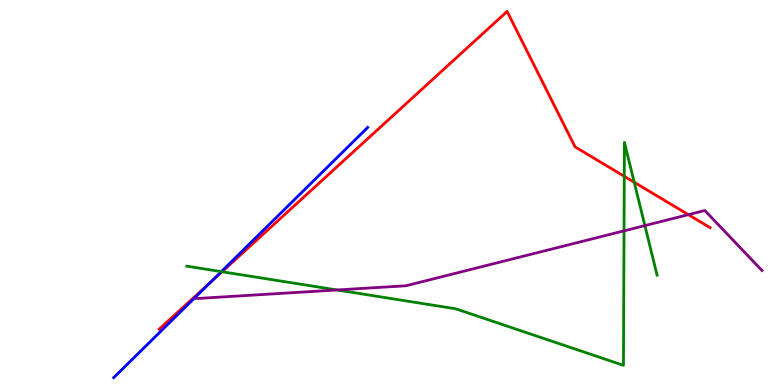[{'lines': ['blue', 'red'], 'intersections': [{'x': 2.72, 'y': 2.68}]}, {'lines': ['green', 'red'], 'intersections': [{'x': 2.86, 'y': 2.94}, {'x': 8.06, 'y': 5.42}, {'x': 8.18, 'y': 5.27}]}, {'lines': ['purple', 'red'], 'intersections': [{'x': 8.88, 'y': 4.42}]}, {'lines': ['blue', 'green'], 'intersections': [{'x': 2.86, 'y': 2.94}]}, {'lines': ['blue', 'purple'], 'intersections': []}, {'lines': ['green', 'purple'], 'intersections': [{'x': 4.35, 'y': 2.47}, {'x': 8.05, 'y': 4.0}, {'x': 8.32, 'y': 4.14}]}]